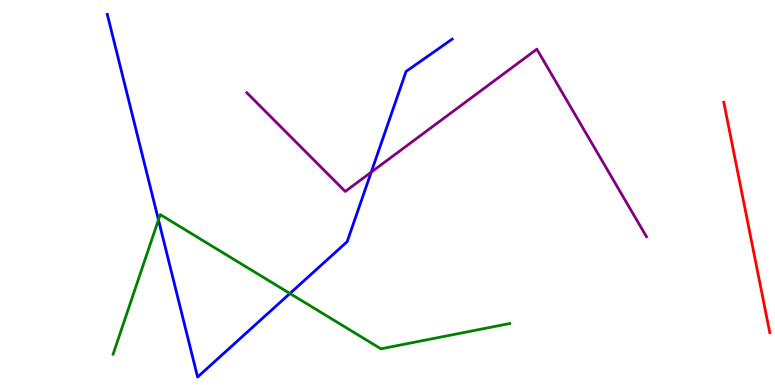[{'lines': ['blue', 'red'], 'intersections': []}, {'lines': ['green', 'red'], 'intersections': []}, {'lines': ['purple', 'red'], 'intersections': []}, {'lines': ['blue', 'green'], 'intersections': [{'x': 2.04, 'y': 4.29}, {'x': 3.74, 'y': 2.38}]}, {'lines': ['blue', 'purple'], 'intersections': [{'x': 4.79, 'y': 5.53}]}, {'lines': ['green', 'purple'], 'intersections': []}]